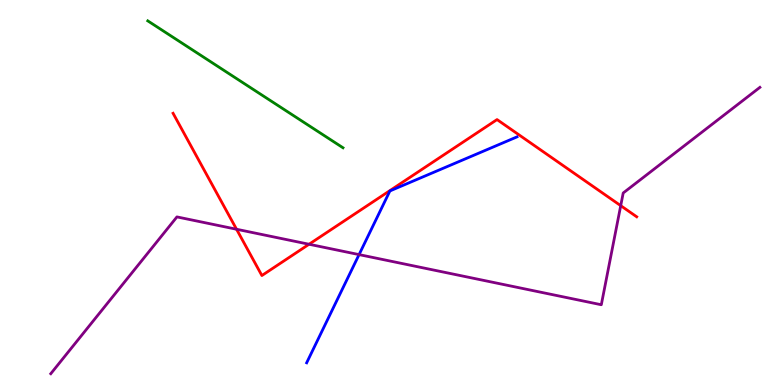[{'lines': ['blue', 'red'], 'intersections': []}, {'lines': ['green', 'red'], 'intersections': []}, {'lines': ['purple', 'red'], 'intersections': [{'x': 3.05, 'y': 4.05}, {'x': 3.99, 'y': 3.66}, {'x': 8.01, 'y': 4.66}]}, {'lines': ['blue', 'green'], 'intersections': []}, {'lines': ['blue', 'purple'], 'intersections': [{'x': 4.63, 'y': 3.39}]}, {'lines': ['green', 'purple'], 'intersections': []}]